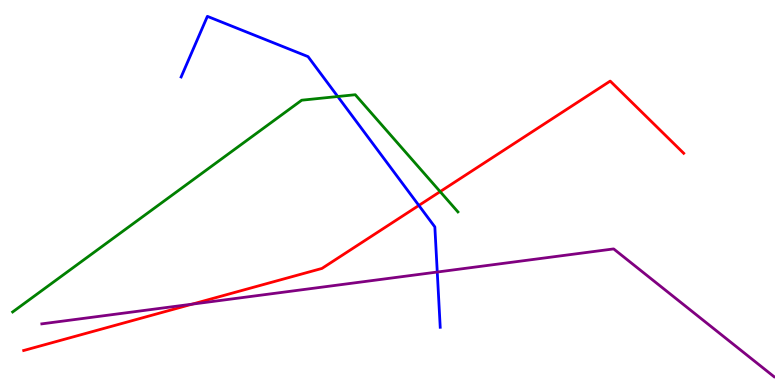[{'lines': ['blue', 'red'], 'intersections': [{'x': 5.4, 'y': 4.66}]}, {'lines': ['green', 'red'], 'intersections': [{'x': 5.68, 'y': 5.02}]}, {'lines': ['purple', 'red'], 'intersections': [{'x': 2.48, 'y': 2.1}]}, {'lines': ['blue', 'green'], 'intersections': [{'x': 4.36, 'y': 7.49}]}, {'lines': ['blue', 'purple'], 'intersections': [{'x': 5.64, 'y': 2.93}]}, {'lines': ['green', 'purple'], 'intersections': []}]